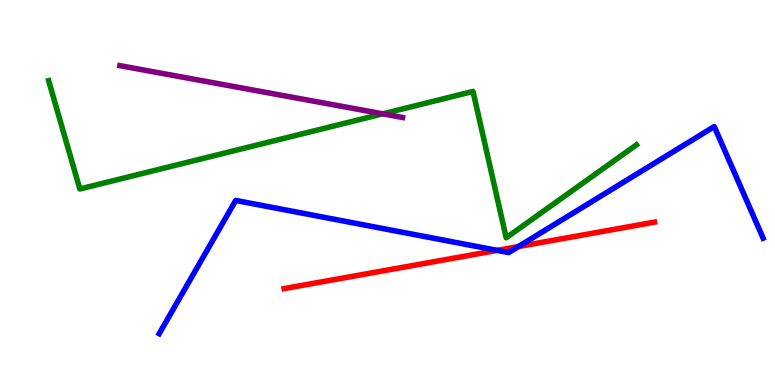[{'lines': ['blue', 'red'], 'intersections': [{'x': 6.42, 'y': 3.5}, {'x': 6.69, 'y': 3.6}]}, {'lines': ['green', 'red'], 'intersections': []}, {'lines': ['purple', 'red'], 'intersections': []}, {'lines': ['blue', 'green'], 'intersections': []}, {'lines': ['blue', 'purple'], 'intersections': []}, {'lines': ['green', 'purple'], 'intersections': [{'x': 4.94, 'y': 7.04}]}]